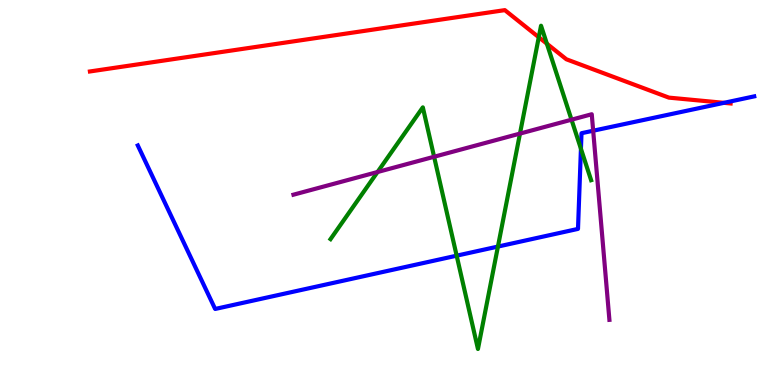[{'lines': ['blue', 'red'], 'intersections': [{'x': 9.34, 'y': 7.33}]}, {'lines': ['green', 'red'], 'intersections': [{'x': 6.95, 'y': 9.03}, {'x': 7.06, 'y': 8.86}]}, {'lines': ['purple', 'red'], 'intersections': []}, {'lines': ['blue', 'green'], 'intersections': [{'x': 5.89, 'y': 3.36}, {'x': 6.42, 'y': 3.6}, {'x': 7.5, 'y': 6.14}]}, {'lines': ['blue', 'purple'], 'intersections': [{'x': 7.65, 'y': 6.6}]}, {'lines': ['green', 'purple'], 'intersections': [{'x': 4.87, 'y': 5.53}, {'x': 5.6, 'y': 5.93}, {'x': 6.71, 'y': 6.53}, {'x': 7.37, 'y': 6.89}]}]